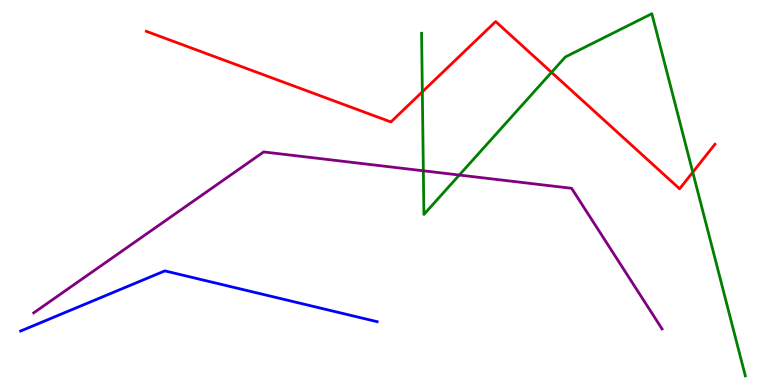[{'lines': ['blue', 'red'], 'intersections': []}, {'lines': ['green', 'red'], 'intersections': [{'x': 5.45, 'y': 7.61}, {'x': 7.12, 'y': 8.12}, {'x': 8.94, 'y': 5.53}]}, {'lines': ['purple', 'red'], 'intersections': []}, {'lines': ['blue', 'green'], 'intersections': []}, {'lines': ['blue', 'purple'], 'intersections': []}, {'lines': ['green', 'purple'], 'intersections': [{'x': 5.46, 'y': 5.56}, {'x': 5.93, 'y': 5.45}]}]